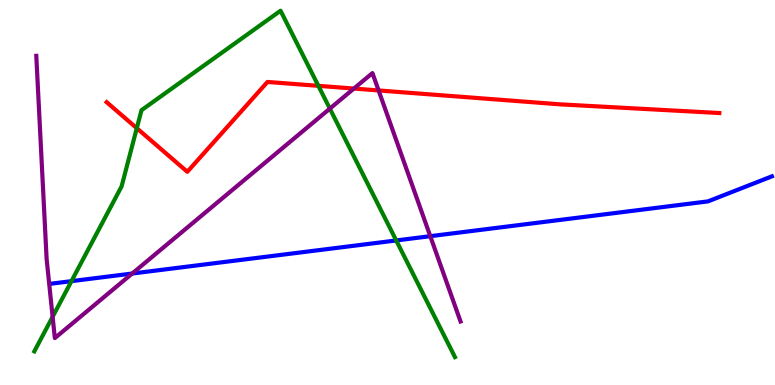[{'lines': ['blue', 'red'], 'intersections': []}, {'lines': ['green', 'red'], 'intersections': [{'x': 1.77, 'y': 6.67}, {'x': 4.11, 'y': 7.77}]}, {'lines': ['purple', 'red'], 'intersections': [{'x': 4.57, 'y': 7.7}, {'x': 4.89, 'y': 7.65}]}, {'lines': ['blue', 'green'], 'intersections': [{'x': 0.922, 'y': 2.7}, {'x': 5.11, 'y': 3.75}]}, {'lines': ['blue', 'purple'], 'intersections': [{'x': 1.71, 'y': 2.9}, {'x': 5.55, 'y': 3.87}]}, {'lines': ['green', 'purple'], 'intersections': [{'x': 0.679, 'y': 1.77}, {'x': 4.26, 'y': 7.18}]}]